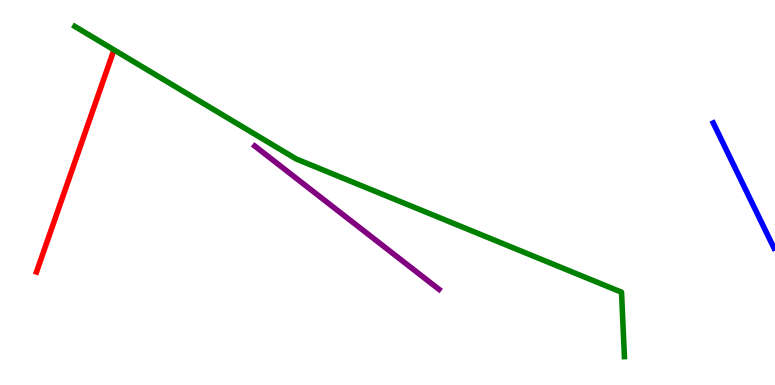[{'lines': ['blue', 'red'], 'intersections': []}, {'lines': ['green', 'red'], 'intersections': []}, {'lines': ['purple', 'red'], 'intersections': []}, {'lines': ['blue', 'green'], 'intersections': []}, {'lines': ['blue', 'purple'], 'intersections': []}, {'lines': ['green', 'purple'], 'intersections': []}]